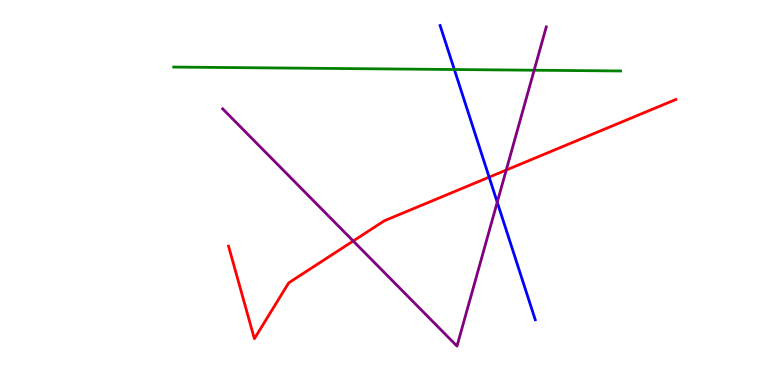[{'lines': ['blue', 'red'], 'intersections': [{'x': 6.31, 'y': 5.4}]}, {'lines': ['green', 'red'], 'intersections': []}, {'lines': ['purple', 'red'], 'intersections': [{'x': 4.56, 'y': 3.74}, {'x': 6.53, 'y': 5.58}]}, {'lines': ['blue', 'green'], 'intersections': [{'x': 5.86, 'y': 8.19}]}, {'lines': ['blue', 'purple'], 'intersections': [{'x': 6.42, 'y': 4.75}]}, {'lines': ['green', 'purple'], 'intersections': [{'x': 6.89, 'y': 8.18}]}]